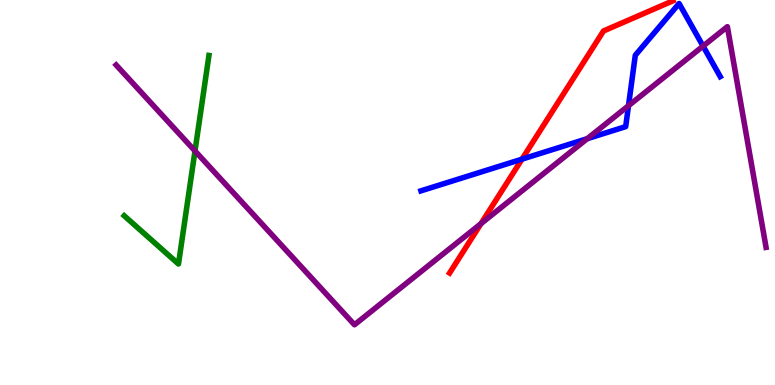[{'lines': ['blue', 'red'], 'intersections': [{'x': 6.74, 'y': 5.87}]}, {'lines': ['green', 'red'], 'intersections': []}, {'lines': ['purple', 'red'], 'intersections': [{'x': 6.21, 'y': 4.19}]}, {'lines': ['blue', 'green'], 'intersections': []}, {'lines': ['blue', 'purple'], 'intersections': [{'x': 7.58, 'y': 6.4}, {'x': 8.11, 'y': 7.25}, {'x': 9.07, 'y': 8.8}]}, {'lines': ['green', 'purple'], 'intersections': [{'x': 2.52, 'y': 6.08}]}]